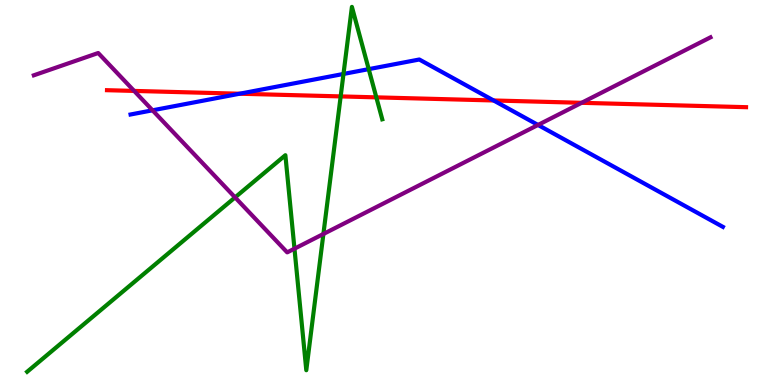[{'lines': ['blue', 'red'], 'intersections': [{'x': 3.09, 'y': 7.57}, {'x': 6.37, 'y': 7.39}]}, {'lines': ['green', 'red'], 'intersections': [{'x': 4.4, 'y': 7.5}, {'x': 4.86, 'y': 7.47}]}, {'lines': ['purple', 'red'], 'intersections': [{'x': 1.73, 'y': 7.64}, {'x': 7.5, 'y': 7.33}]}, {'lines': ['blue', 'green'], 'intersections': [{'x': 4.43, 'y': 8.08}, {'x': 4.76, 'y': 8.2}]}, {'lines': ['blue', 'purple'], 'intersections': [{'x': 1.97, 'y': 7.13}, {'x': 6.94, 'y': 6.75}]}, {'lines': ['green', 'purple'], 'intersections': [{'x': 3.03, 'y': 4.87}, {'x': 3.8, 'y': 3.54}, {'x': 4.17, 'y': 3.92}]}]